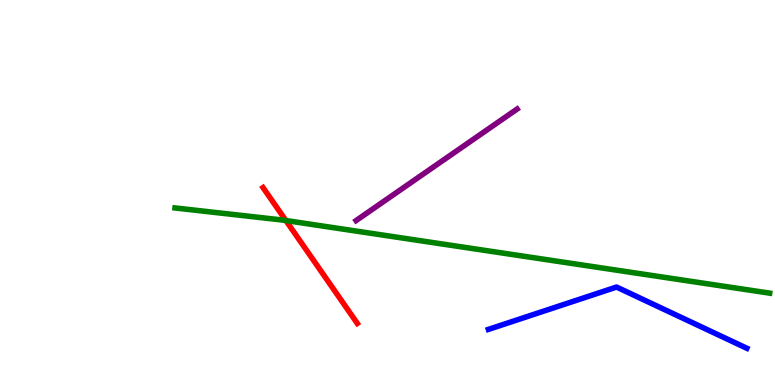[{'lines': ['blue', 'red'], 'intersections': []}, {'lines': ['green', 'red'], 'intersections': [{'x': 3.69, 'y': 4.27}]}, {'lines': ['purple', 'red'], 'intersections': []}, {'lines': ['blue', 'green'], 'intersections': []}, {'lines': ['blue', 'purple'], 'intersections': []}, {'lines': ['green', 'purple'], 'intersections': []}]